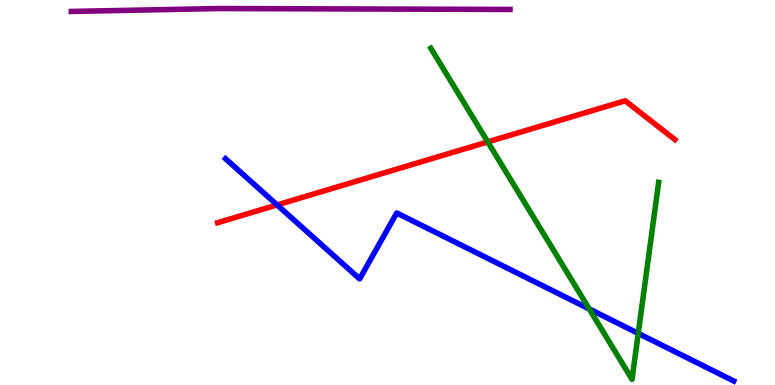[{'lines': ['blue', 'red'], 'intersections': [{'x': 3.58, 'y': 4.68}]}, {'lines': ['green', 'red'], 'intersections': [{'x': 6.29, 'y': 6.31}]}, {'lines': ['purple', 'red'], 'intersections': []}, {'lines': ['blue', 'green'], 'intersections': [{'x': 7.6, 'y': 1.97}, {'x': 8.24, 'y': 1.34}]}, {'lines': ['blue', 'purple'], 'intersections': []}, {'lines': ['green', 'purple'], 'intersections': []}]